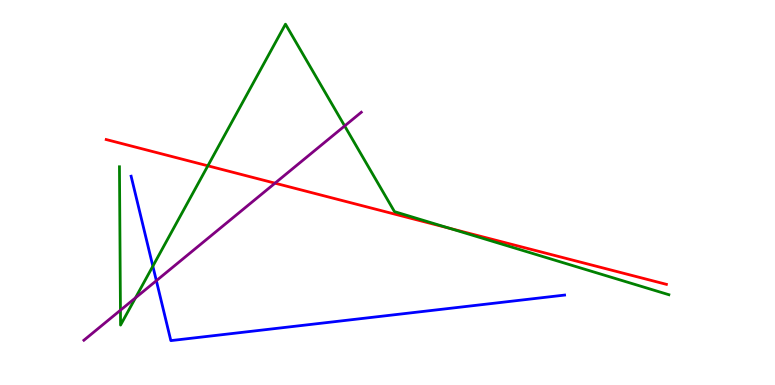[{'lines': ['blue', 'red'], 'intersections': []}, {'lines': ['green', 'red'], 'intersections': [{'x': 2.68, 'y': 5.69}, {'x': 5.8, 'y': 4.07}]}, {'lines': ['purple', 'red'], 'intersections': [{'x': 3.55, 'y': 5.24}]}, {'lines': ['blue', 'green'], 'intersections': [{'x': 1.97, 'y': 3.09}]}, {'lines': ['blue', 'purple'], 'intersections': [{'x': 2.02, 'y': 2.71}]}, {'lines': ['green', 'purple'], 'intersections': [{'x': 1.55, 'y': 1.94}, {'x': 1.75, 'y': 2.26}, {'x': 4.45, 'y': 6.73}]}]